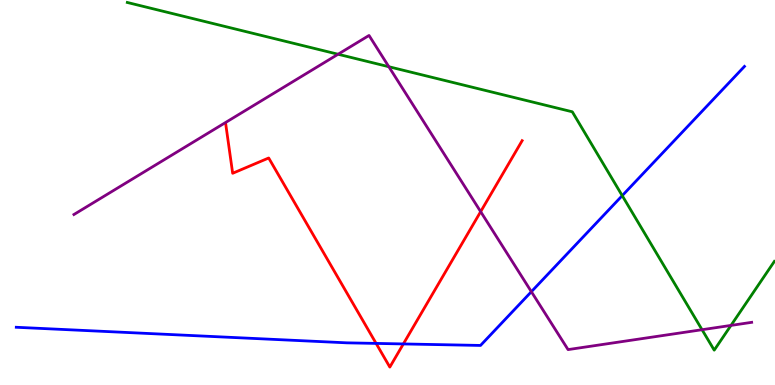[{'lines': ['blue', 'red'], 'intersections': [{'x': 4.85, 'y': 1.08}, {'x': 5.2, 'y': 1.07}]}, {'lines': ['green', 'red'], 'intersections': []}, {'lines': ['purple', 'red'], 'intersections': [{'x': 6.2, 'y': 4.5}]}, {'lines': ['blue', 'green'], 'intersections': [{'x': 8.03, 'y': 4.92}]}, {'lines': ['blue', 'purple'], 'intersections': [{'x': 6.86, 'y': 2.42}]}, {'lines': ['green', 'purple'], 'intersections': [{'x': 4.36, 'y': 8.59}, {'x': 5.02, 'y': 8.27}, {'x': 9.06, 'y': 1.44}, {'x': 9.43, 'y': 1.55}]}]